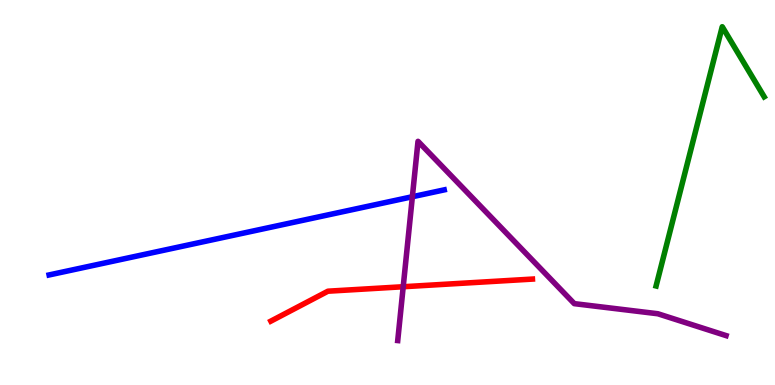[{'lines': ['blue', 'red'], 'intersections': []}, {'lines': ['green', 'red'], 'intersections': []}, {'lines': ['purple', 'red'], 'intersections': [{'x': 5.2, 'y': 2.55}]}, {'lines': ['blue', 'green'], 'intersections': []}, {'lines': ['blue', 'purple'], 'intersections': [{'x': 5.32, 'y': 4.89}]}, {'lines': ['green', 'purple'], 'intersections': []}]